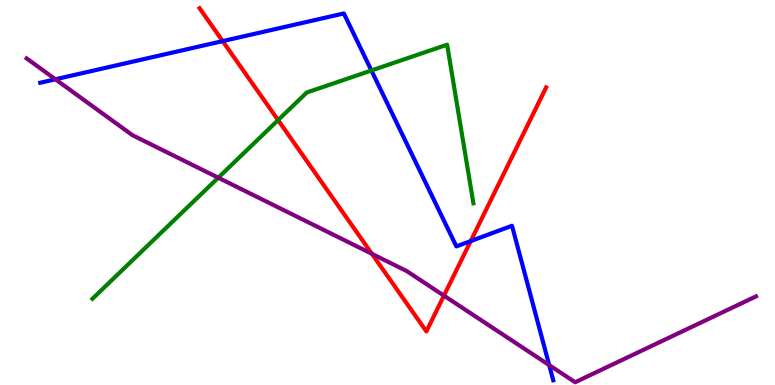[{'lines': ['blue', 'red'], 'intersections': [{'x': 2.87, 'y': 8.93}, {'x': 6.07, 'y': 3.74}]}, {'lines': ['green', 'red'], 'intersections': [{'x': 3.59, 'y': 6.88}]}, {'lines': ['purple', 'red'], 'intersections': [{'x': 4.8, 'y': 3.41}, {'x': 5.73, 'y': 2.32}]}, {'lines': ['blue', 'green'], 'intersections': [{'x': 4.79, 'y': 8.17}]}, {'lines': ['blue', 'purple'], 'intersections': [{'x': 0.715, 'y': 7.94}, {'x': 7.09, 'y': 0.517}]}, {'lines': ['green', 'purple'], 'intersections': [{'x': 2.82, 'y': 5.38}]}]